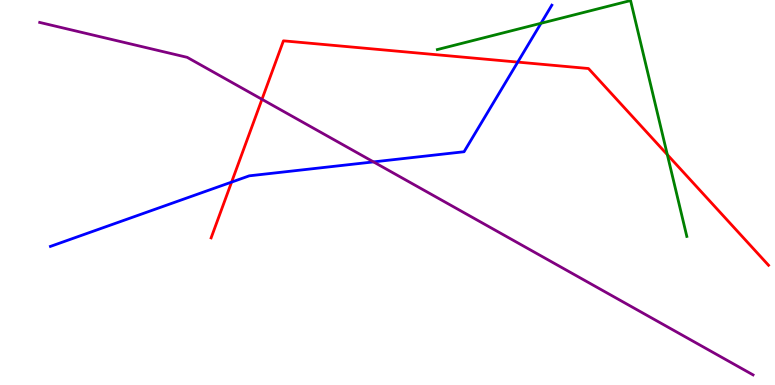[{'lines': ['blue', 'red'], 'intersections': [{'x': 2.99, 'y': 5.27}, {'x': 6.68, 'y': 8.39}]}, {'lines': ['green', 'red'], 'intersections': [{'x': 8.61, 'y': 5.98}]}, {'lines': ['purple', 'red'], 'intersections': [{'x': 3.38, 'y': 7.42}]}, {'lines': ['blue', 'green'], 'intersections': [{'x': 6.98, 'y': 9.4}]}, {'lines': ['blue', 'purple'], 'intersections': [{'x': 4.82, 'y': 5.79}]}, {'lines': ['green', 'purple'], 'intersections': []}]